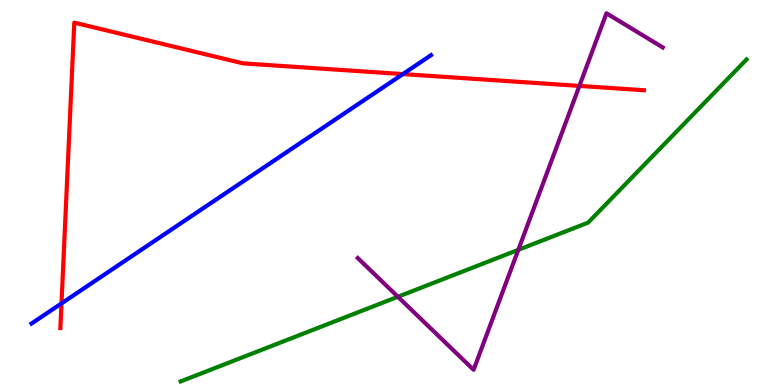[{'lines': ['blue', 'red'], 'intersections': [{'x': 0.793, 'y': 2.12}, {'x': 5.2, 'y': 8.08}]}, {'lines': ['green', 'red'], 'intersections': []}, {'lines': ['purple', 'red'], 'intersections': [{'x': 7.48, 'y': 7.77}]}, {'lines': ['blue', 'green'], 'intersections': []}, {'lines': ['blue', 'purple'], 'intersections': []}, {'lines': ['green', 'purple'], 'intersections': [{'x': 5.13, 'y': 2.29}, {'x': 6.69, 'y': 3.51}]}]